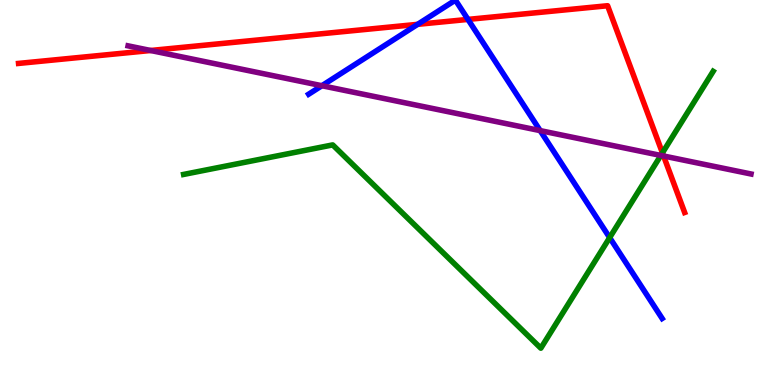[{'lines': ['blue', 'red'], 'intersections': [{'x': 5.39, 'y': 9.37}, {'x': 6.04, 'y': 9.5}]}, {'lines': ['green', 'red'], 'intersections': [{'x': 8.55, 'y': 6.03}]}, {'lines': ['purple', 'red'], 'intersections': [{'x': 1.94, 'y': 8.69}, {'x': 8.56, 'y': 5.95}]}, {'lines': ['blue', 'green'], 'intersections': [{'x': 7.87, 'y': 3.83}]}, {'lines': ['blue', 'purple'], 'intersections': [{'x': 4.15, 'y': 7.77}, {'x': 6.97, 'y': 6.61}]}, {'lines': ['green', 'purple'], 'intersections': [{'x': 8.53, 'y': 5.96}]}]